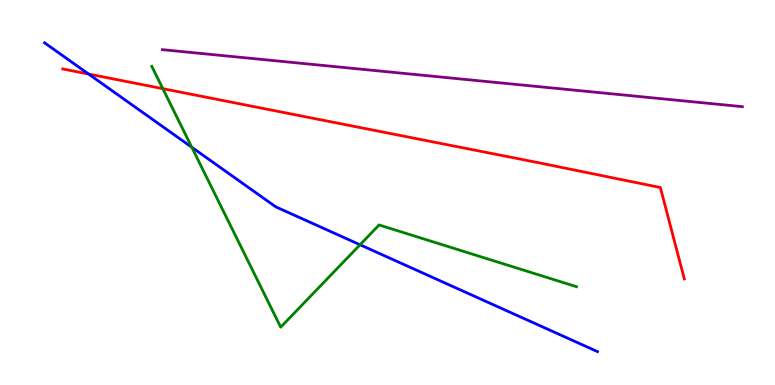[{'lines': ['blue', 'red'], 'intersections': [{'x': 1.14, 'y': 8.08}]}, {'lines': ['green', 'red'], 'intersections': [{'x': 2.1, 'y': 7.7}]}, {'lines': ['purple', 'red'], 'intersections': []}, {'lines': ['blue', 'green'], 'intersections': [{'x': 2.47, 'y': 6.17}, {'x': 4.65, 'y': 3.64}]}, {'lines': ['blue', 'purple'], 'intersections': []}, {'lines': ['green', 'purple'], 'intersections': []}]